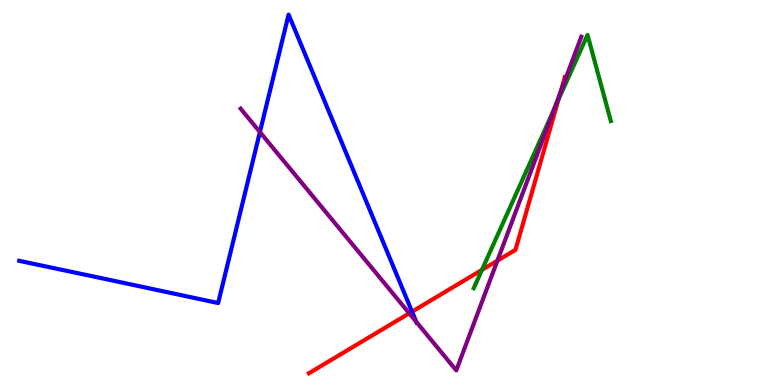[{'lines': ['blue', 'red'], 'intersections': [{'x': 5.32, 'y': 1.91}]}, {'lines': ['green', 'red'], 'intersections': [{'x': 6.22, 'y': 2.99}, {'x': 7.21, 'y': 7.41}]}, {'lines': ['purple', 'red'], 'intersections': [{'x': 5.28, 'y': 1.86}, {'x': 6.42, 'y': 3.23}, {'x': 7.23, 'y': 7.62}]}, {'lines': ['blue', 'green'], 'intersections': []}, {'lines': ['blue', 'purple'], 'intersections': [{'x': 3.35, 'y': 6.57}, {'x': 5.37, 'y': 1.64}]}, {'lines': ['green', 'purple'], 'intersections': [{'x': 7.15, 'y': 7.17}]}]